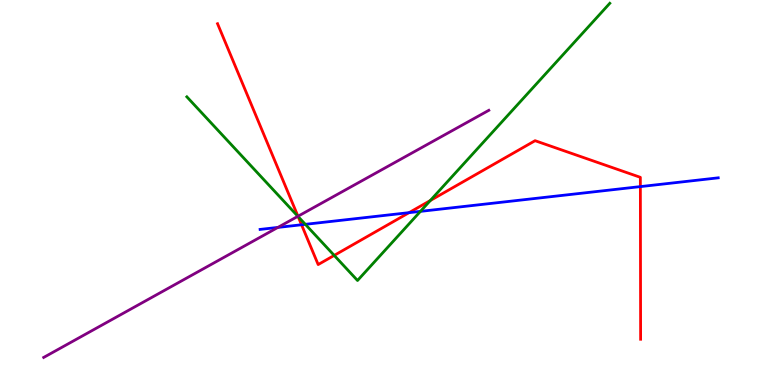[{'lines': ['blue', 'red'], 'intersections': [{'x': 3.89, 'y': 4.16}, {'x': 5.28, 'y': 4.48}, {'x': 8.26, 'y': 5.15}]}, {'lines': ['green', 'red'], 'intersections': [{'x': 3.85, 'y': 4.37}, {'x': 4.31, 'y': 3.37}, {'x': 5.55, 'y': 4.79}]}, {'lines': ['purple', 'red'], 'intersections': [{'x': 3.85, 'y': 4.38}]}, {'lines': ['blue', 'green'], 'intersections': [{'x': 3.94, 'y': 4.17}, {'x': 5.42, 'y': 4.51}]}, {'lines': ['blue', 'purple'], 'intersections': [{'x': 3.59, 'y': 4.09}]}, {'lines': ['green', 'purple'], 'intersections': [{'x': 3.84, 'y': 4.38}]}]